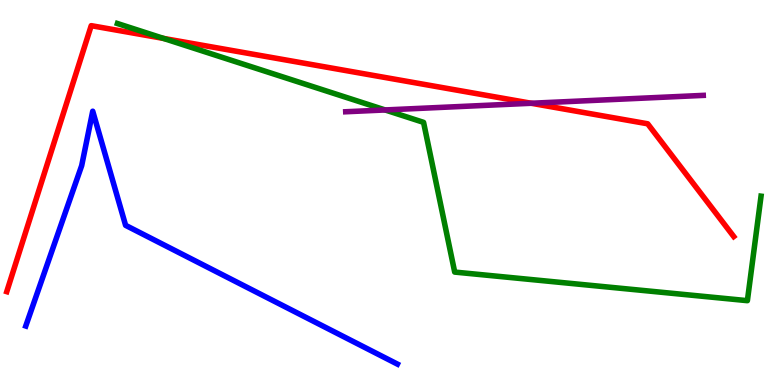[{'lines': ['blue', 'red'], 'intersections': []}, {'lines': ['green', 'red'], 'intersections': [{'x': 2.11, 'y': 9.0}]}, {'lines': ['purple', 'red'], 'intersections': [{'x': 6.85, 'y': 7.32}]}, {'lines': ['blue', 'green'], 'intersections': []}, {'lines': ['blue', 'purple'], 'intersections': []}, {'lines': ['green', 'purple'], 'intersections': [{'x': 4.97, 'y': 7.14}]}]